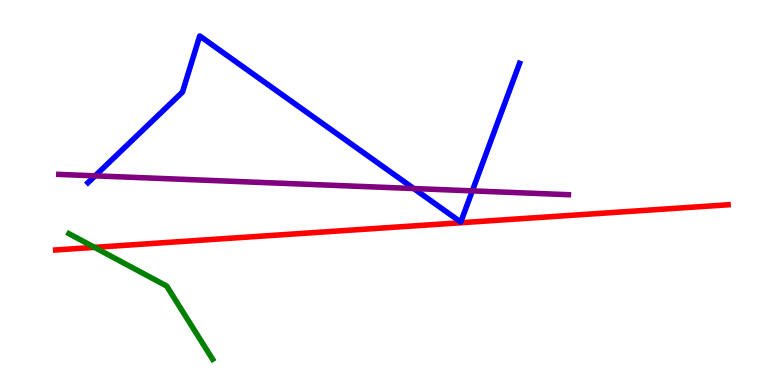[{'lines': ['blue', 'red'], 'intersections': []}, {'lines': ['green', 'red'], 'intersections': [{'x': 1.22, 'y': 3.58}]}, {'lines': ['purple', 'red'], 'intersections': []}, {'lines': ['blue', 'green'], 'intersections': []}, {'lines': ['blue', 'purple'], 'intersections': [{'x': 1.23, 'y': 5.43}, {'x': 5.34, 'y': 5.1}, {'x': 6.09, 'y': 5.04}]}, {'lines': ['green', 'purple'], 'intersections': []}]